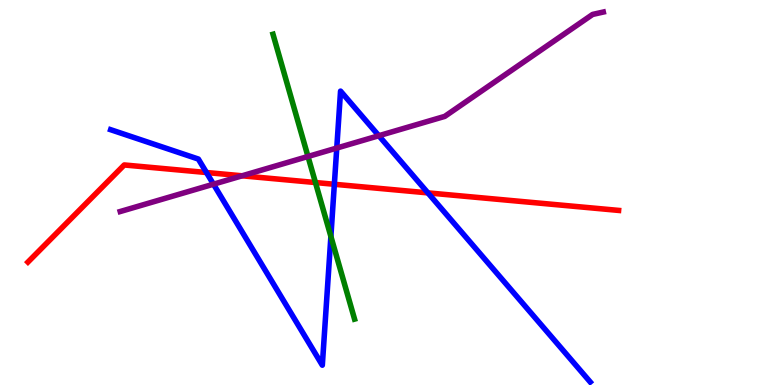[{'lines': ['blue', 'red'], 'intersections': [{'x': 2.66, 'y': 5.52}, {'x': 4.31, 'y': 5.21}, {'x': 5.52, 'y': 4.99}]}, {'lines': ['green', 'red'], 'intersections': [{'x': 4.07, 'y': 5.26}]}, {'lines': ['purple', 'red'], 'intersections': [{'x': 3.12, 'y': 5.43}]}, {'lines': ['blue', 'green'], 'intersections': [{'x': 4.27, 'y': 3.86}]}, {'lines': ['blue', 'purple'], 'intersections': [{'x': 2.75, 'y': 5.22}, {'x': 4.35, 'y': 6.15}, {'x': 4.89, 'y': 6.47}]}, {'lines': ['green', 'purple'], 'intersections': [{'x': 3.97, 'y': 5.94}]}]